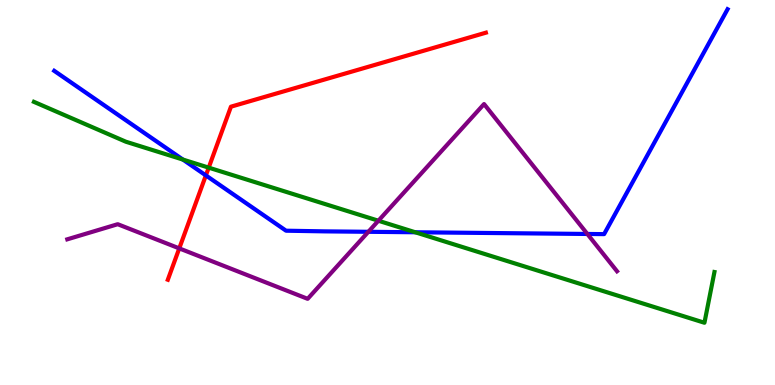[{'lines': ['blue', 'red'], 'intersections': [{'x': 2.66, 'y': 5.44}]}, {'lines': ['green', 'red'], 'intersections': [{'x': 2.69, 'y': 5.65}]}, {'lines': ['purple', 'red'], 'intersections': [{'x': 2.31, 'y': 3.55}]}, {'lines': ['blue', 'green'], 'intersections': [{'x': 2.36, 'y': 5.86}, {'x': 5.36, 'y': 3.97}]}, {'lines': ['blue', 'purple'], 'intersections': [{'x': 4.75, 'y': 3.98}, {'x': 7.58, 'y': 3.92}]}, {'lines': ['green', 'purple'], 'intersections': [{'x': 4.88, 'y': 4.27}]}]